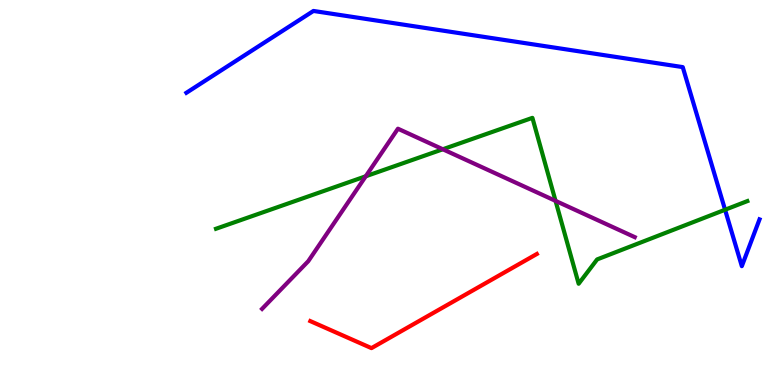[{'lines': ['blue', 'red'], 'intersections': []}, {'lines': ['green', 'red'], 'intersections': []}, {'lines': ['purple', 'red'], 'intersections': []}, {'lines': ['blue', 'green'], 'intersections': [{'x': 9.36, 'y': 4.55}]}, {'lines': ['blue', 'purple'], 'intersections': []}, {'lines': ['green', 'purple'], 'intersections': [{'x': 4.72, 'y': 5.42}, {'x': 5.71, 'y': 6.12}, {'x': 7.17, 'y': 4.78}]}]